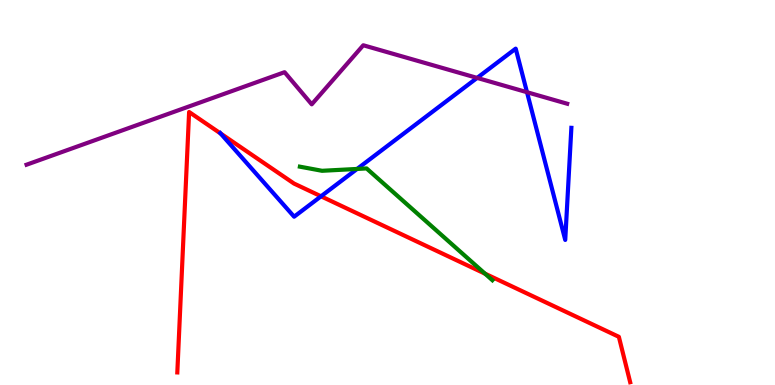[{'lines': ['blue', 'red'], 'intersections': [{'x': 2.85, 'y': 6.53}, {'x': 4.14, 'y': 4.9}]}, {'lines': ['green', 'red'], 'intersections': [{'x': 6.26, 'y': 2.89}]}, {'lines': ['purple', 'red'], 'intersections': []}, {'lines': ['blue', 'green'], 'intersections': [{'x': 4.61, 'y': 5.61}]}, {'lines': ['blue', 'purple'], 'intersections': [{'x': 6.16, 'y': 7.98}, {'x': 6.8, 'y': 7.61}]}, {'lines': ['green', 'purple'], 'intersections': []}]